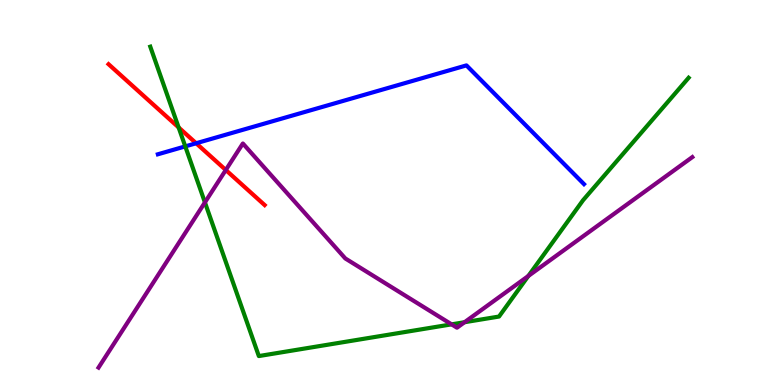[{'lines': ['blue', 'red'], 'intersections': [{'x': 2.53, 'y': 6.28}]}, {'lines': ['green', 'red'], 'intersections': [{'x': 2.3, 'y': 6.69}]}, {'lines': ['purple', 'red'], 'intersections': [{'x': 2.91, 'y': 5.58}]}, {'lines': ['blue', 'green'], 'intersections': [{'x': 2.39, 'y': 6.2}]}, {'lines': ['blue', 'purple'], 'intersections': []}, {'lines': ['green', 'purple'], 'intersections': [{'x': 2.64, 'y': 4.74}, {'x': 5.83, 'y': 1.58}, {'x': 5.99, 'y': 1.63}, {'x': 6.82, 'y': 2.83}]}]